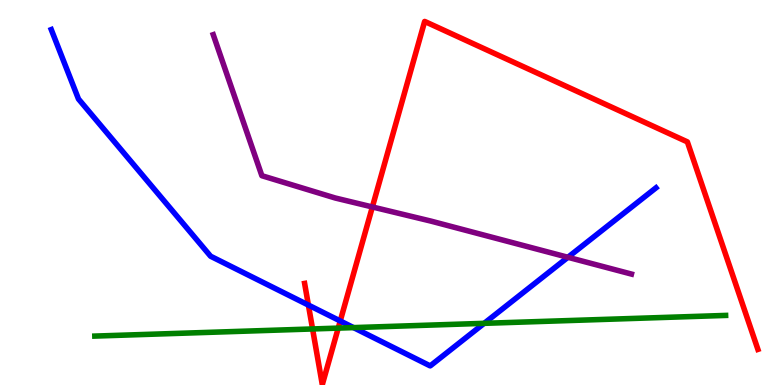[{'lines': ['blue', 'red'], 'intersections': [{'x': 3.98, 'y': 2.08}, {'x': 4.39, 'y': 1.66}]}, {'lines': ['green', 'red'], 'intersections': [{'x': 4.03, 'y': 1.46}, {'x': 4.36, 'y': 1.48}]}, {'lines': ['purple', 'red'], 'intersections': [{'x': 4.8, 'y': 4.62}]}, {'lines': ['blue', 'green'], 'intersections': [{'x': 4.56, 'y': 1.49}, {'x': 6.25, 'y': 1.6}]}, {'lines': ['blue', 'purple'], 'intersections': [{'x': 7.33, 'y': 3.32}]}, {'lines': ['green', 'purple'], 'intersections': []}]